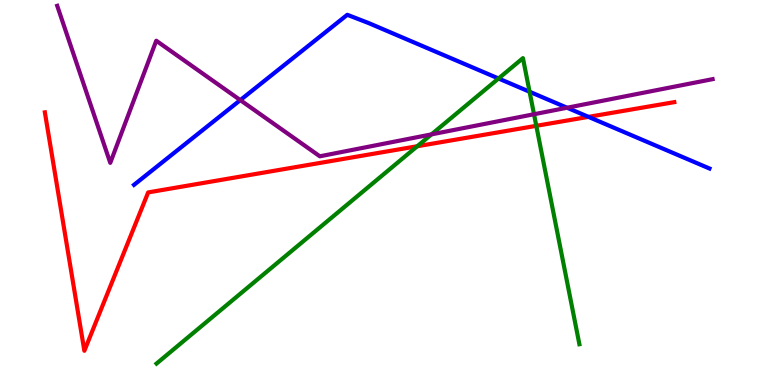[{'lines': ['blue', 'red'], 'intersections': [{'x': 7.59, 'y': 6.96}]}, {'lines': ['green', 'red'], 'intersections': [{'x': 5.38, 'y': 6.2}, {'x': 6.92, 'y': 6.73}]}, {'lines': ['purple', 'red'], 'intersections': []}, {'lines': ['blue', 'green'], 'intersections': [{'x': 6.43, 'y': 7.96}, {'x': 6.83, 'y': 7.62}]}, {'lines': ['blue', 'purple'], 'intersections': [{'x': 3.1, 'y': 7.4}, {'x': 7.32, 'y': 7.2}]}, {'lines': ['green', 'purple'], 'intersections': [{'x': 5.57, 'y': 6.51}, {'x': 6.89, 'y': 7.03}]}]